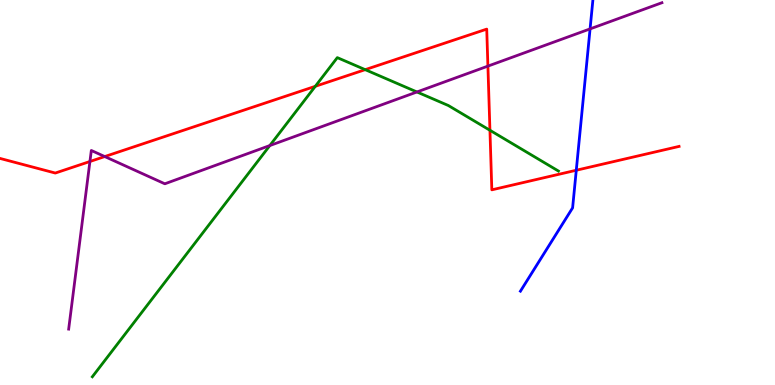[{'lines': ['blue', 'red'], 'intersections': [{'x': 7.44, 'y': 5.58}]}, {'lines': ['green', 'red'], 'intersections': [{'x': 4.07, 'y': 7.76}, {'x': 4.71, 'y': 8.19}, {'x': 6.32, 'y': 6.62}]}, {'lines': ['purple', 'red'], 'intersections': [{'x': 1.16, 'y': 5.81}, {'x': 1.35, 'y': 5.93}, {'x': 6.3, 'y': 8.28}]}, {'lines': ['blue', 'green'], 'intersections': []}, {'lines': ['blue', 'purple'], 'intersections': [{'x': 7.61, 'y': 9.25}]}, {'lines': ['green', 'purple'], 'intersections': [{'x': 3.48, 'y': 6.22}, {'x': 5.38, 'y': 7.61}]}]